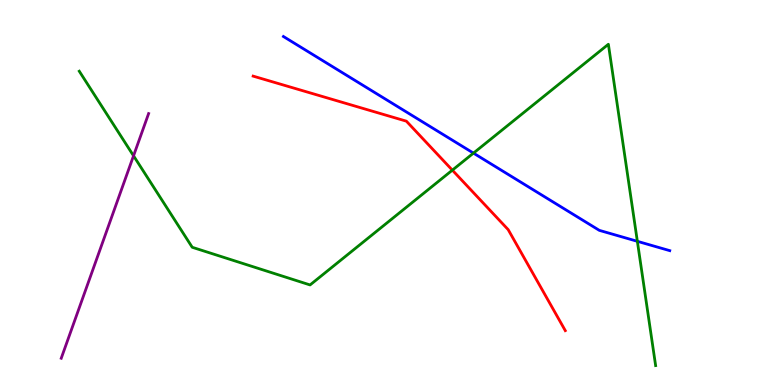[{'lines': ['blue', 'red'], 'intersections': []}, {'lines': ['green', 'red'], 'intersections': [{'x': 5.84, 'y': 5.58}]}, {'lines': ['purple', 'red'], 'intersections': []}, {'lines': ['blue', 'green'], 'intersections': [{'x': 6.11, 'y': 6.02}, {'x': 8.22, 'y': 3.73}]}, {'lines': ['blue', 'purple'], 'intersections': []}, {'lines': ['green', 'purple'], 'intersections': [{'x': 1.72, 'y': 5.95}]}]